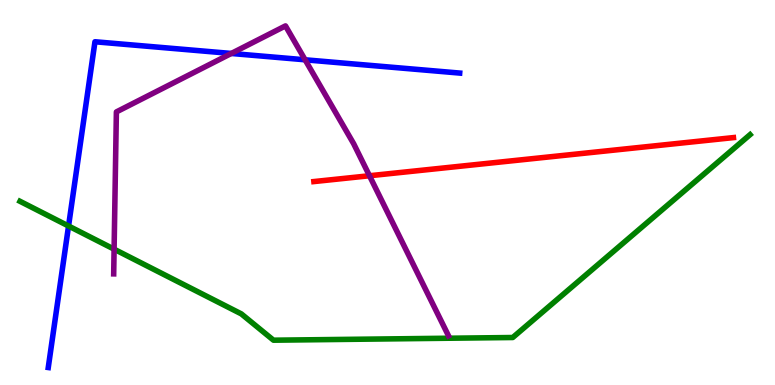[{'lines': ['blue', 'red'], 'intersections': []}, {'lines': ['green', 'red'], 'intersections': []}, {'lines': ['purple', 'red'], 'intersections': [{'x': 4.77, 'y': 5.44}]}, {'lines': ['blue', 'green'], 'intersections': [{'x': 0.884, 'y': 4.13}]}, {'lines': ['blue', 'purple'], 'intersections': [{'x': 2.98, 'y': 8.61}, {'x': 3.94, 'y': 8.45}]}, {'lines': ['green', 'purple'], 'intersections': [{'x': 1.47, 'y': 3.53}]}]